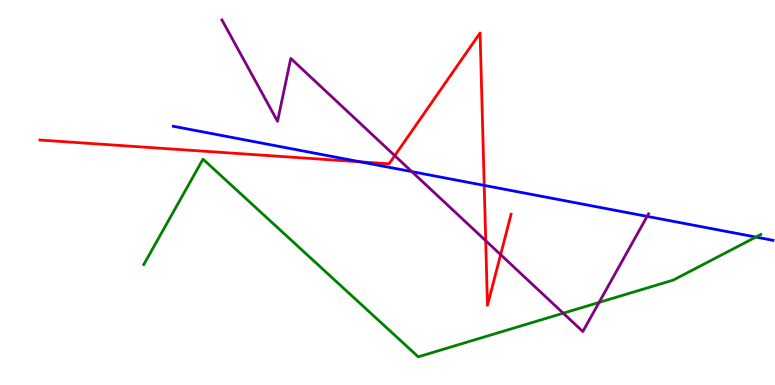[{'lines': ['blue', 'red'], 'intersections': [{'x': 4.65, 'y': 5.8}, {'x': 6.25, 'y': 5.18}]}, {'lines': ['green', 'red'], 'intersections': []}, {'lines': ['purple', 'red'], 'intersections': [{'x': 5.09, 'y': 5.96}, {'x': 6.27, 'y': 3.75}, {'x': 6.46, 'y': 3.39}]}, {'lines': ['blue', 'green'], 'intersections': [{'x': 9.75, 'y': 3.84}]}, {'lines': ['blue', 'purple'], 'intersections': [{'x': 5.31, 'y': 5.54}, {'x': 8.35, 'y': 4.38}]}, {'lines': ['green', 'purple'], 'intersections': [{'x': 7.27, 'y': 1.86}, {'x': 7.73, 'y': 2.14}]}]